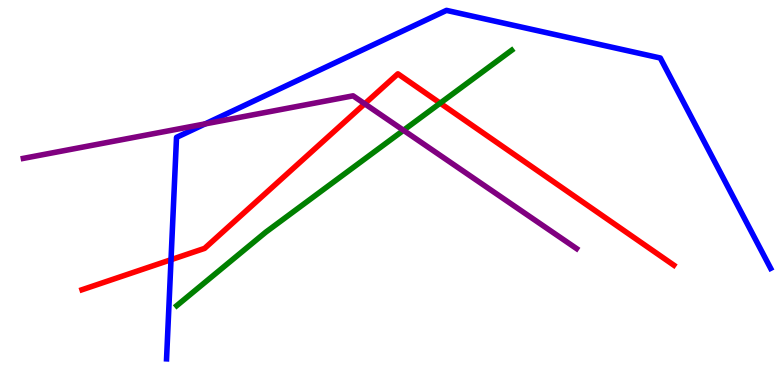[{'lines': ['blue', 'red'], 'intersections': [{'x': 2.21, 'y': 3.25}]}, {'lines': ['green', 'red'], 'intersections': [{'x': 5.68, 'y': 7.32}]}, {'lines': ['purple', 'red'], 'intersections': [{'x': 4.71, 'y': 7.3}]}, {'lines': ['blue', 'green'], 'intersections': []}, {'lines': ['blue', 'purple'], 'intersections': [{'x': 2.65, 'y': 6.78}]}, {'lines': ['green', 'purple'], 'intersections': [{'x': 5.21, 'y': 6.62}]}]